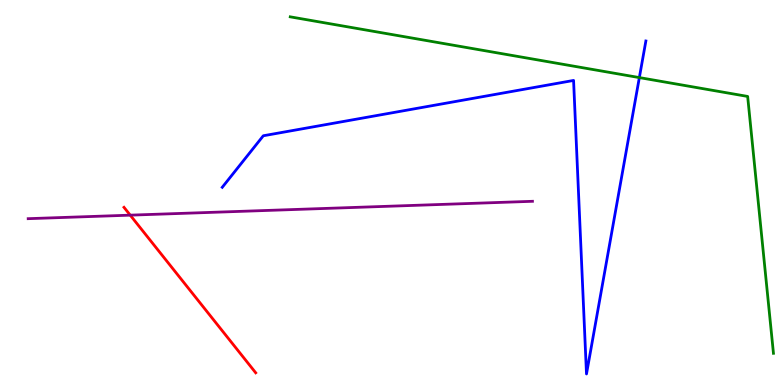[{'lines': ['blue', 'red'], 'intersections': []}, {'lines': ['green', 'red'], 'intersections': []}, {'lines': ['purple', 'red'], 'intersections': [{'x': 1.68, 'y': 4.41}]}, {'lines': ['blue', 'green'], 'intersections': [{'x': 8.25, 'y': 7.98}]}, {'lines': ['blue', 'purple'], 'intersections': []}, {'lines': ['green', 'purple'], 'intersections': []}]